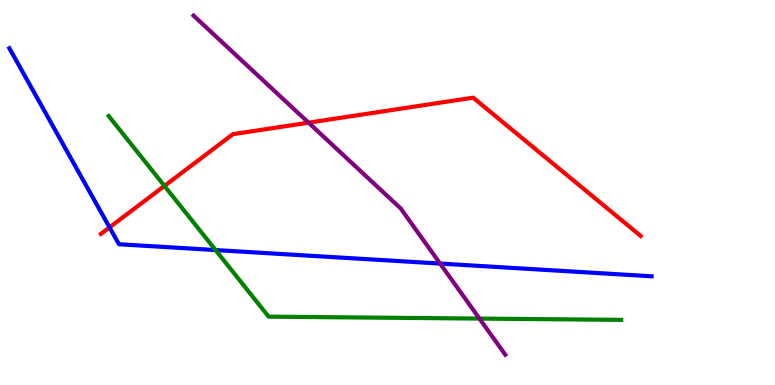[{'lines': ['blue', 'red'], 'intersections': [{'x': 1.41, 'y': 4.09}]}, {'lines': ['green', 'red'], 'intersections': [{'x': 2.12, 'y': 5.17}]}, {'lines': ['purple', 'red'], 'intersections': [{'x': 3.98, 'y': 6.81}]}, {'lines': ['blue', 'green'], 'intersections': [{'x': 2.78, 'y': 3.51}]}, {'lines': ['blue', 'purple'], 'intersections': [{'x': 5.68, 'y': 3.15}]}, {'lines': ['green', 'purple'], 'intersections': [{'x': 6.19, 'y': 1.73}]}]